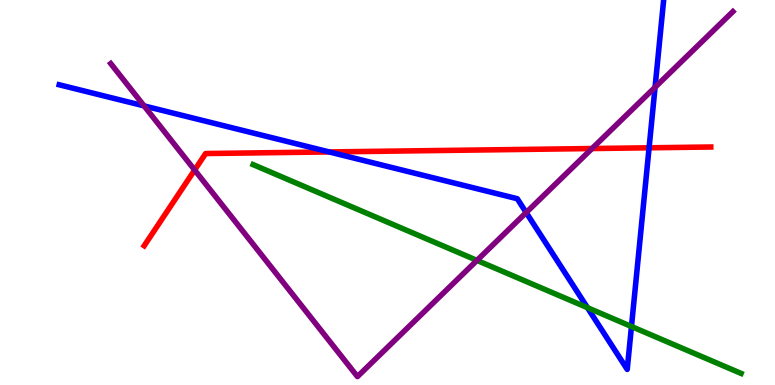[{'lines': ['blue', 'red'], 'intersections': [{'x': 4.25, 'y': 6.05}, {'x': 8.38, 'y': 6.16}]}, {'lines': ['green', 'red'], 'intersections': []}, {'lines': ['purple', 'red'], 'intersections': [{'x': 2.51, 'y': 5.58}, {'x': 7.64, 'y': 6.14}]}, {'lines': ['blue', 'green'], 'intersections': [{'x': 7.58, 'y': 2.01}, {'x': 8.15, 'y': 1.52}]}, {'lines': ['blue', 'purple'], 'intersections': [{'x': 1.86, 'y': 7.25}, {'x': 6.79, 'y': 4.48}, {'x': 8.45, 'y': 7.73}]}, {'lines': ['green', 'purple'], 'intersections': [{'x': 6.15, 'y': 3.24}]}]